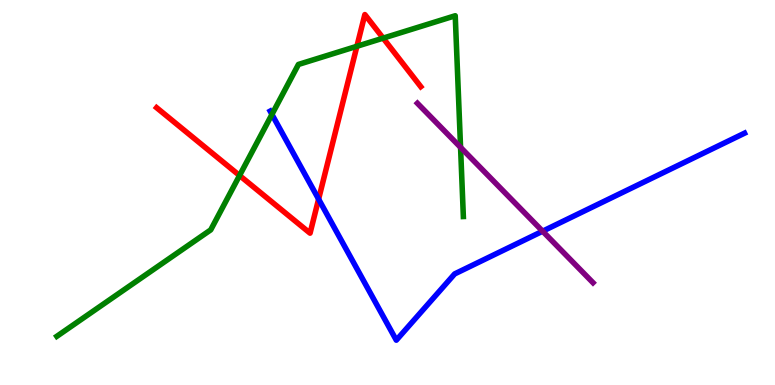[{'lines': ['blue', 'red'], 'intersections': [{'x': 4.11, 'y': 4.83}]}, {'lines': ['green', 'red'], 'intersections': [{'x': 3.09, 'y': 5.44}, {'x': 4.61, 'y': 8.8}, {'x': 4.94, 'y': 9.01}]}, {'lines': ['purple', 'red'], 'intersections': []}, {'lines': ['blue', 'green'], 'intersections': [{'x': 3.51, 'y': 7.03}]}, {'lines': ['blue', 'purple'], 'intersections': [{'x': 7.0, 'y': 3.99}]}, {'lines': ['green', 'purple'], 'intersections': [{'x': 5.94, 'y': 6.17}]}]